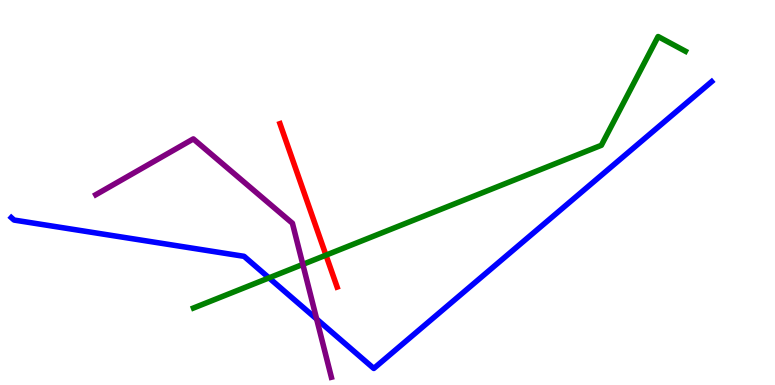[{'lines': ['blue', 'red'], 'intersections': []}, {'lines': ['green', 'red'], 'intersections': [{'x': 4.21, 'y': 3.37}]}, {'lines': ['purple', 'red'], 'intersections': []}, {'lines': ['blue', 'green'], 'intersections': [{'x': 3.47, 'y': 2.78}]}, {'lines': ['blue', 'purple'], 'intersections': [{'x': 4.09, 'y': 1.71}]}, {'lines': ['green', 'purple'], 'intersections': [{'x': 3.91, 'y': 3.13}]}]